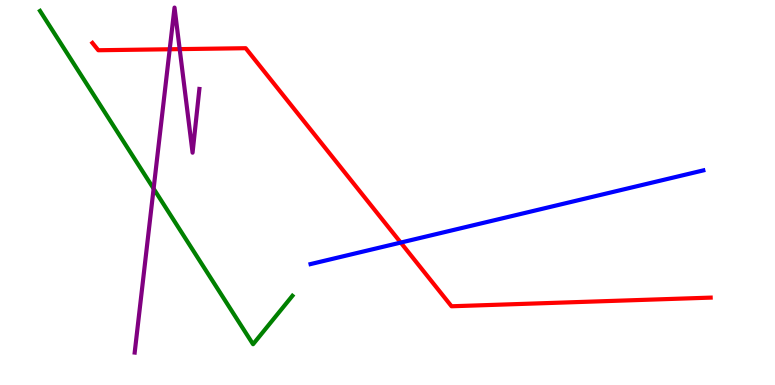[{'lines': ['blue', 'red'], 'intersections': [{'x': 5.17, 'y': 3.7}]}, {'lines': ['green', 'red'], 'intersections': []}, {'lines': ['purple', 'red'], 'intersections': [{'x': 2.19, 'y': 8.72}, {'x': 2.32, 'y': 8.72}]}, {'lines': ['blue', 'green'], 'intersections': []}, {'lines': ['blue', 'purple'], 'intersections': []}, {'lines': ['green', 'purple'], 'intersections': [{'x': 1.98, 'y': 5.1}]}]